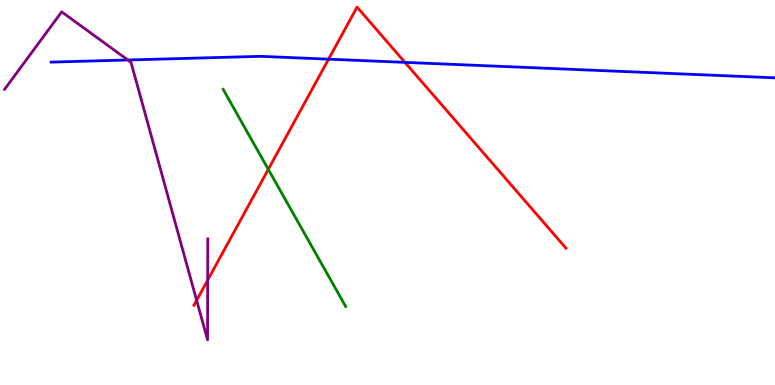[{'lines': ['blue', 'red'], 'intersections': [{'x': 4.24, 'y': 8.46}, {'x': 5.22, 'y': 8.38}]}, {'lines': ['green', 'red'], 'intersections': [{'x': 3.46, 'y': 5.6}]}, {'lines': ['purple', 'red'], 'intersections': [{'x': 2.54, 'y': 2.2}, {'x': 2.68, 'y': 2.72}]}, {'lines': ['blue', 'green'], 'intersections': []}, {'lines': ['blue', 'purple'], 'intersections': [{'x': 1.65, 'y': 8.44}]}, {'lines': ['green', 'purple'], 'intersections': []}]